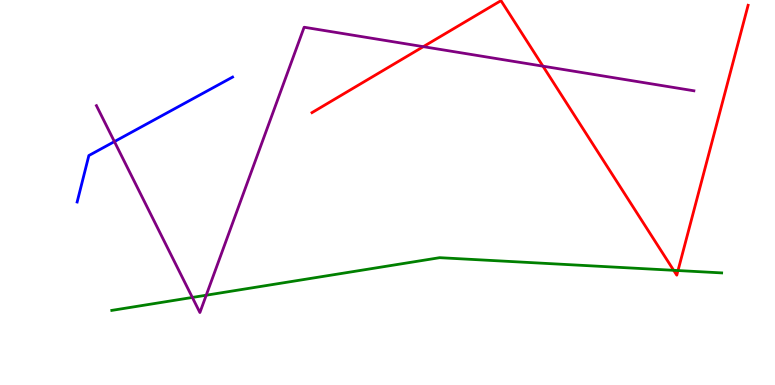[{'lines': ['blue', 'red'], 'intersections': []}, {'lines': ['green', 'red'], 'intersections': [{'x': 8.69, 'y': 2.98}, {'x': 8.75, 'y': 2.97}]}, {'lines': ['purple', 'red'], 'intersections': [{'x': 5.46, 'y': 8.79}, {'x': 7.01, 'y': 8.28}]}, {'lines': ['blue', 'green'], 'intersections': []}, {'lines': ['blue', 'purple'], 'intersections': [{'x': 1.48, 'y': 6.32}]}, {'lines': ['green', 'purple'], 'intersections': [{'x': 2.48, 'y': 2.27}, {'x': 2.66, 'y': 2.33}]}]